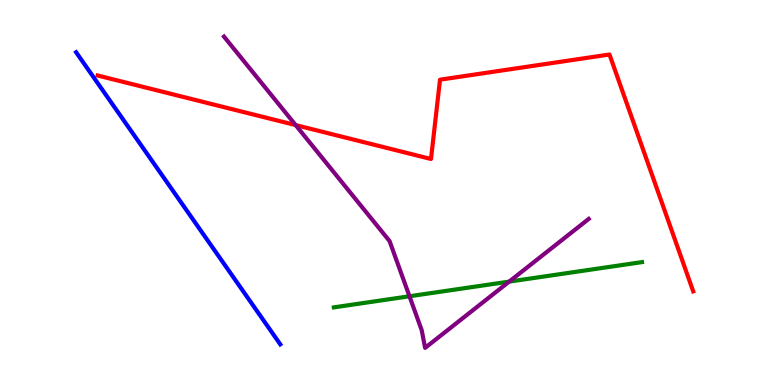[{'lines': ['blue', 'red'], 'intersections': []}, {'lines': ['green', 'red'], 'intersections': []}, {'lines': ['purple', 'red'], 'intersections': [{'x': 3.81, 'y': 6.75}]}, {'lines': ['blue', 'green'], 'intersections': []}, {'lines': ['blue', 'purple'], 'intersections': []}, {'lines': ['green', 'purple'], 'intersections': [{'x': 5.28, 'y': 2.3}, {'x': 6.57, 'y': 2.69}]}]